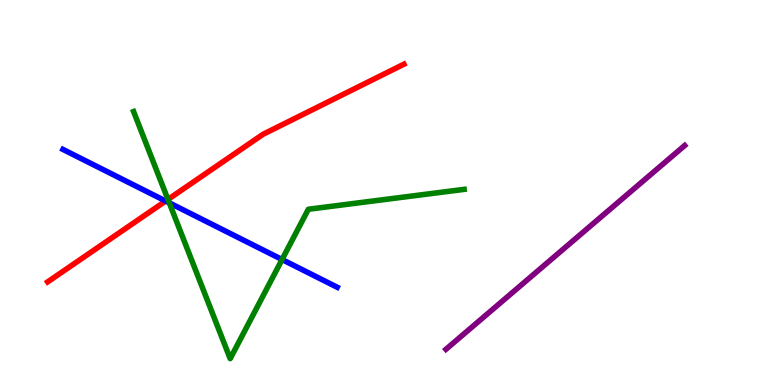[{'lines': ['blue', 'red'], 'intersections': [{'x': 2.14, 'y': 4.78}]}, {'lines': ['green', 'red'], 'intersections': [{'x': 2.17, 'y': 4.82}]}, {'lines': ['purple', 'red'], 'intersections': []}, {'lines': ['blue', 'green'], 'intersections': [{'x': 2.18, 'y': 4.73}, {'x': 3.64, 'y': 3.26}]}, {'lines': ['blue', 'purple'], 'intersections': []}, {'lines': ['green', 'purple'], 'intersections': []}]